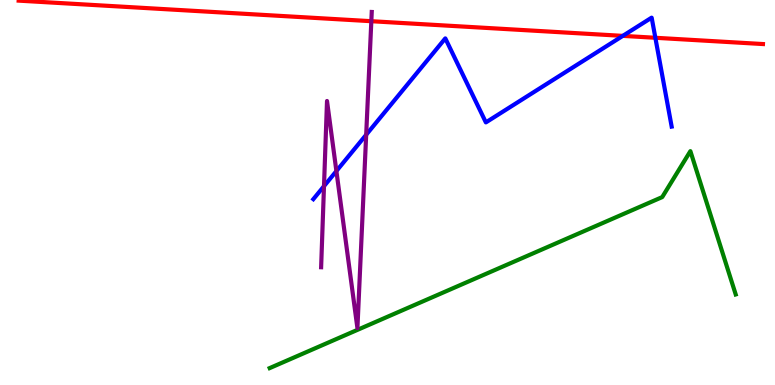[{'lines': ['blue', 'red'], 'intersections': [{'x': 8.04, 'y': 9.07}, {'x': 8.46, 'y': 9.02}]}, {'lines': ['green', 'red'], 'intersections': []}, {'lines': ['purple', 'red'], 'intersections': [{'x': 4.79, 'y': 9.45}]}, {'lines': ['blue', 'green'], 'intersections': []}, {'lines': ['blue', 'purple'], 'intersections': [{'x': 4.18, 'y': 5.16}, {'x': 4.34, 'y': 5.56}, {'x': 4.72, 'y': 6.5}]}, {'lines': ['green', 'purple'], 'intersections': []}]